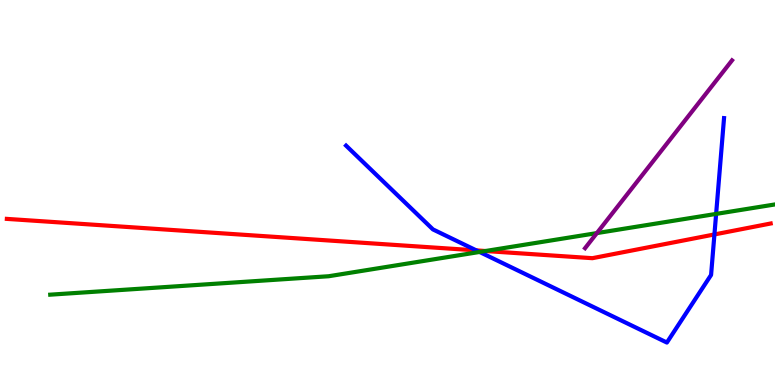[{'lines': ['blue', 'red'], 'intersections': [{'x': 6.15, 'y': 3.5}, {'x': 9.22, 'y': 3.91}]}, {'lines': ['green', 'red'], 'intersections': [{'x': 6.26, 'y': 3.48}]}, {'lines': ['purple', 'red'], 'intersections': []}, {'lines': ['blue', 'green'], 'intersections': [{'x': 6.19, 'y': 3.46}, {'x': 9.24, 'y': 4.44}]}, {'lines': ['blue', 'purple'], 'intersections': []}, {'lines': ['green', 'purple'], 'intersections': [{'x': 7.7, 'y': 3.95}]}]